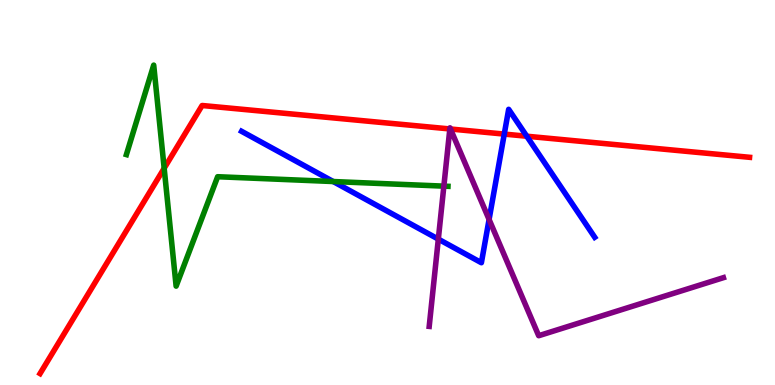[{'lines': ['blue', 'red'], 'intersections': [{'x': 6.51, 'y': 6.52}, {'x': 6.8, 'y': 6.46}]}, {'lines': ['green', 'red'], 'intersections': [{'x': 2.12, 'y': 5.63}]}, {'lines': ['purple', 'red'], 'intersections': [{'x': 5.8, 'y': 6.65}, {'x': 5.81, 'y': 6.65}]}, {'lines': ['blue', 'green'], 'intersections': [{'x': 4.3, 'y': 5.28}]}, {'lines': ['blue', 'purple'], 'intersections': [{'x': 5.66, 'y': 3.79}, {'x': 6.31, 'y': 4.3}]}, {'lines': ['green', 'purple'], 'intersections': [{'x': 5.73, 'y': 5.17}]}]